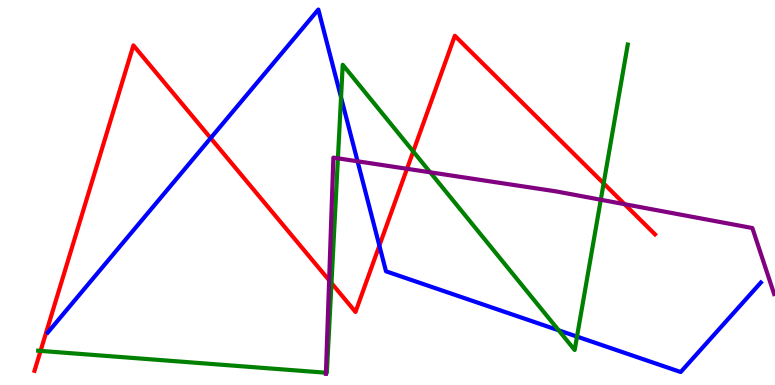[{'lines': ['blue', 'red'], 'intersections': [{'x': 2.72, 'y': 6.41}, {'x': 4.9, 'y': 3.62}]}, {'lines': ['green', 'red'], 'intersections': [{'x': 0.523, 'y': 0.886}, {'x': 4.28, 'y': 2.65}, {'x': 5.33, 'y': 6.07}, {'x': 7.79, 'y': 5.24}]}, {'lines': ['purple', 'red'], 'intersections': [{'x': 4.25, 'y': 2.72}, {'x': 5.25, 'y': 5.62}, {'x': 8.06, 'y': 4.7}]}, {'lines': ['blue', 'green'], 'intersections': [{'x': 4.4, 'y': 7.47}, {'x': 7.21, 'y': 1.42}, {'x': 7.45, 'y': 1.26}]}, {'lines': ['blue', 'purple'], 'intersections': [{'x': 4.61, 'y': 5.81}]}, {'lines': ['green', 'purple'], 'intersections': [{'x': 4.21, 'y': 0.319}, {'x': 4.36, 'y': 5.89}, {'x': 5.55, 'y': 5.52}, {'x': 7.75, 'y': 4.81}]}]